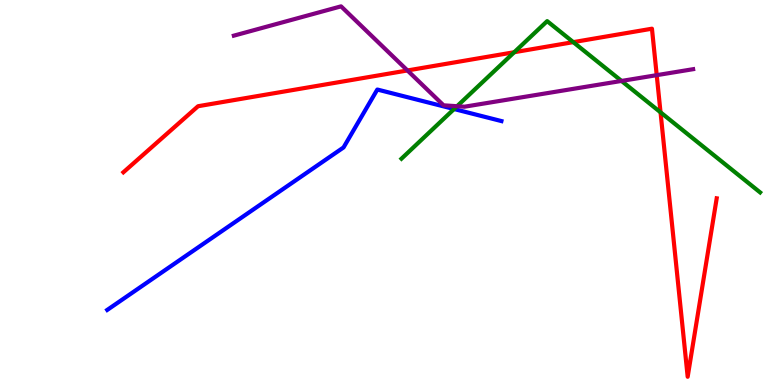[{'lines': ['blue', 'red'], 'intersections': []}, {'lines': ['green', 'red'], 'intersections': [{'x': 6.64, 'y': 8.64}, {'x': 7.4, 'y': 8.91}, {'x': 8.52, 'y': 7.08}]}, {'lines': ['purple', 'red'], 'intersections': [{'x': 5.26, 'y': 8.17}, {'x': 8.47, 'y': 8.05}]}, {'lines': ['blue', 'green'], 'intersections': [{'x': 5.86, 'y': 7.17}]}, {'lines': ['blue', 'purple'], 'intersections': []}, {'lines': ['green', 'purple'], 'intersections': [{'x': 5.9, 'y': 7.24}, {'x': 8.02, 'y': 7.9}]}]